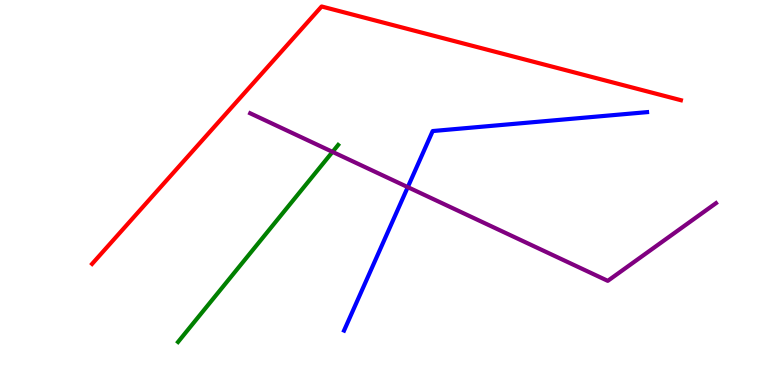[{'lines': ['blue', 'red'], 'intersections': []}, {'lines': ['green', 'red'], 'intersections': []}, {'lines': ['purple', 'red'], 'intersections': []}, {'lines': ['blue', 'green'], 'intersections': []}, {'lines': ['blue', 'purple'], 'intersections': [{'x': 5.26, 'y': 5.14}]}, {'lines': ['green', 'purple'], 'intersections': [{'x': 4.29, 'y': 6.06}]}]